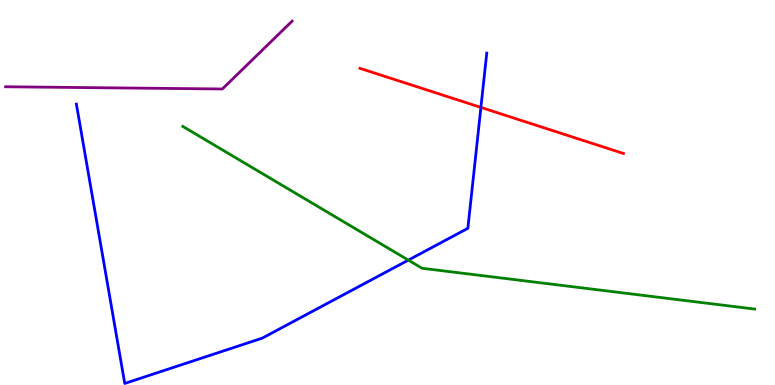[{'lines': ['blue', 'red'], 'intersections': [{'x': 6.21, 'y': 7.21}]}, {'lines': ['green', 'red'], 'intersections': []}, {'lines': ['purple', 'red'], 'intersections': []}, {'lines': ['blue', 'green'], 'intersections': [{'x': 5.27, 'y': 3.24}]}, {'lines': ['blue', 'purple'], 'intersections': []}, {'lines': ['green', 'purple'], 'intersections': []}]